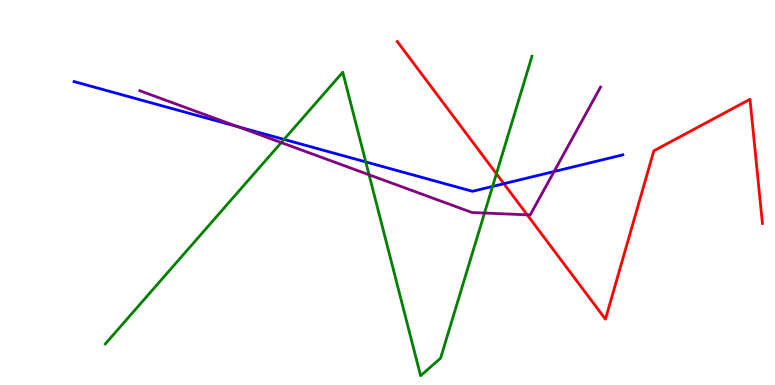[{'lines': ['blue', 'red'], 'intersections': [{'x': 6.5, 'y': 5.23}]}, {'lines': ['green', 'red'], 'intersections': [{'x': 6.41, 'y': 5.49}]}, {'lines': ['purple', 'red'], 'intersections': [{'x': 6.8, 'y': 4.42}]}, {'lines': ['blue', 'green'], 'intersections': [{'x': 3.66, 'y': 6.38}, {'x': 4.72, 'y': 5.79}, {'x': 6.36, 'y': 5.16}]}, {'lines': ['blue', 'purple'], 'intersections': [{'x': 3.07, 'y': 6.71}, {'x': 7.15, 'y': 5.54}]}, {'lines': ['green', 'purple'], 'intersections': [{'x': 3.63, 'y': 6.3}, {'x': 4.76, 'y': 5.46}, {'x': 6.25, 'y': 4.47}]}]